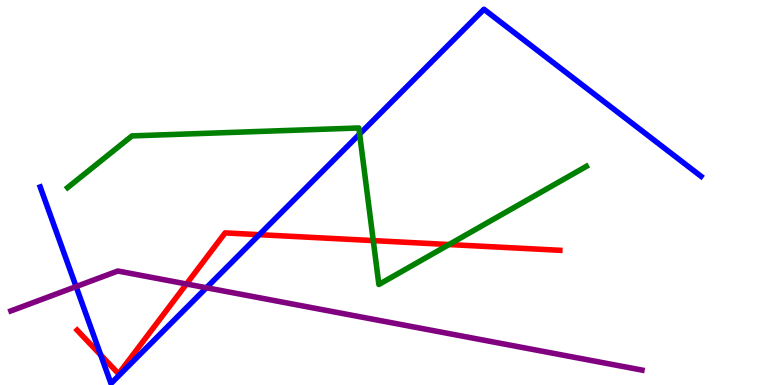[{'lines': ['blue', 'red'], 'intersections': [{'x': 1.3, 'y': 0.779}, {'x': 3.35, 'y': 3.9}]}, {'lines': ['green', 'red'], 'intersections': [{'x': 4.82, 'y': 3.75}, {'x': 5.79, 'y': 3.65}]}, {'lines': ['purple', 'red'], 'intersections': [{'x': 2.41, 'y': 2.62}]}, {'lines': ['blue', 'green'], 'intersections': [{'x': 4.64, 'y': 6.52}]}, {'lines': ['blue', 'purple'], 'intersections': [{'x': 0.982, 'y': 2.56}, {'x': 2.66, 'y': 2.53}]}, {'lines': ['green', 'purple'], 'intersections': []}]